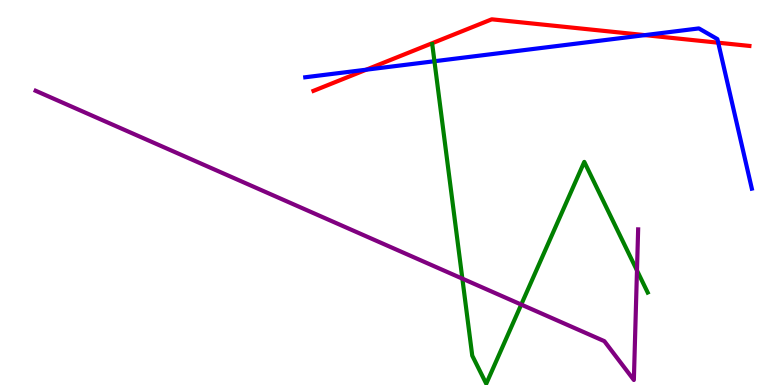[{'lines': ['blue', 'red'], 'intersections': [{'x': 4.73, 'y': 8.19}, {'x': 8.32, 'y': 9.09}, {'x': 9.27, 'y': 8.89}]}, {'lines': ['green', 'red'], 'intersections': []}, {'lines': ['purple', 'red'], 'intersections': []}, {'lines': ['blue', 'green'], 'intersections': [{'x': 5.61, 'y': 8.41}]}, {'lines': ['blue', 'purple'], 'intersections': []}, {'lines': ['green', 'purple'], 'intersections': [{'x': 5.97, 'y': 2.76}, {'x': 6.73, 'y': 2.09}, {'x': 8.22, 'y': 2.98}]}]